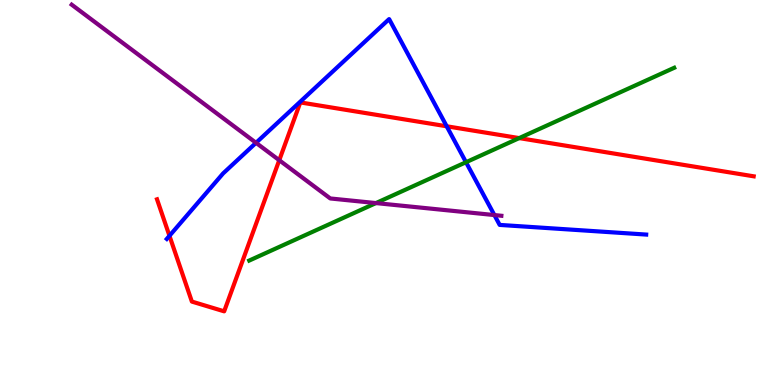[{'lines': ['blue', 'red'], 'intersections': [{'x': 2.19, 'y': 3.87}, {'x': 5.76, 'y': 6.72}]}, {'lines': ['green', 'red'], 'intersections': [{'x': 6.7, 'y': 6.41}]}, {'lines': ['purple', 'red'], 'intersections': [{'x': 3.6, 'y': 5.84}]}, {'lines': ['blue', 'green'], 'intersections': [{'x': 6.01, 'y': 5.79}]}, {'lines': ['blue', 'purple'], 'intersections': [{'x': 3.3, 'y': 6.29}, {'x': 6.38, 'y': 4.41}]}, {'lines': ['green', 'purple'], 'intersections': [{'x': 4.85, 'y': 4.73}]}]